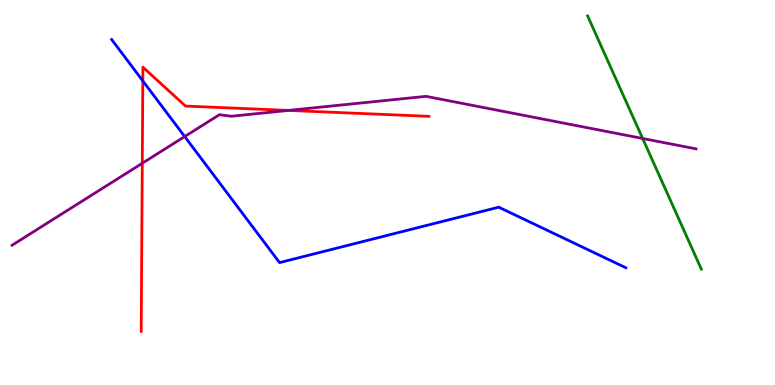[{'lines': ['blue', 'red'], 'intersections': [{'x': 1.84, 'y': 7.9}]}, {'lines': ['green', 'red'], 'intersections': []}, {'lines': ['purple', 'red'], 'intersections': [{'x': 1.84, 'y': 5.76}, {'x': 3.72, 'y': 7.13}]}, {'lines': ['blue', 'green'], 'intersections': []}, {'lines': ['blue', 'purple'], 'intersections': [{'x': 2.38, 'y': 6.45}]}, {'lines': ['green', 'purple'], 'intersections': [{'x': 8.29, 'y': 6.4}]}]